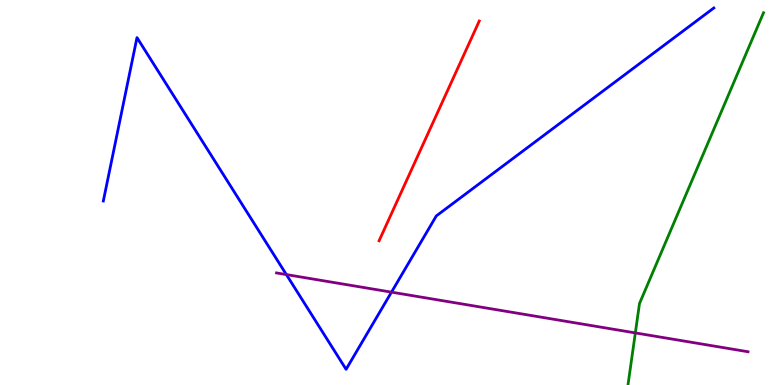[{'lines': ['blue', 'red'], 'intersections': []}, {'lines': ['green', 'red'], 'intersections': []}, {'lines': ['purple', 'red'], 'intersections': []}, {'lines': ['blue', 'green'], 'intersections': []}, {'lines': ['blue', 'purple'], 'intersections': [{'x': 3.69, 'y': 2.87}, {'x': 5.05, 'y': 2.41}]}, {'lines': ['green', 'purple'], 'intersections': [{'x': 8.2, 'y': 1.35}]}]